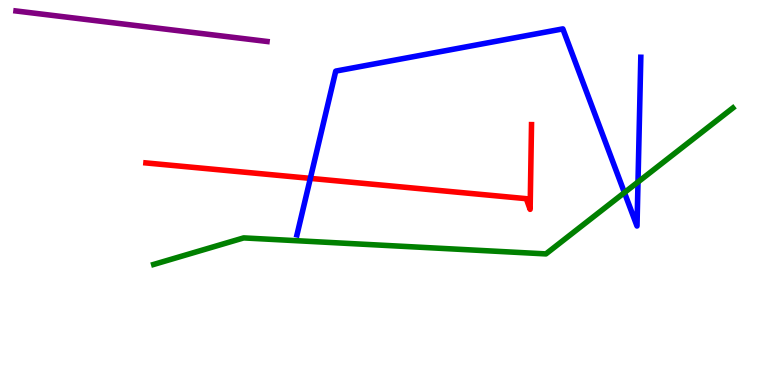[{'lines': ['blue', 'red'], 'intersections': [{'x': 4.0, 'y': 5.37}]}, {'lines': ['green', 'red'], 'intersections': []}, {'lines': ['purple', 'red'], 'intersections': []}, {'lines': ['blue', 'green'], 'intersections': [{'x': 8.06, 'y': 5.0}, {'x': 8.23, 'y': 5.27}]}, {'lines': ['blue', 'purple'], 'intersections': []}, {'lines': ['green', 'purple'], 'intersections': []}]